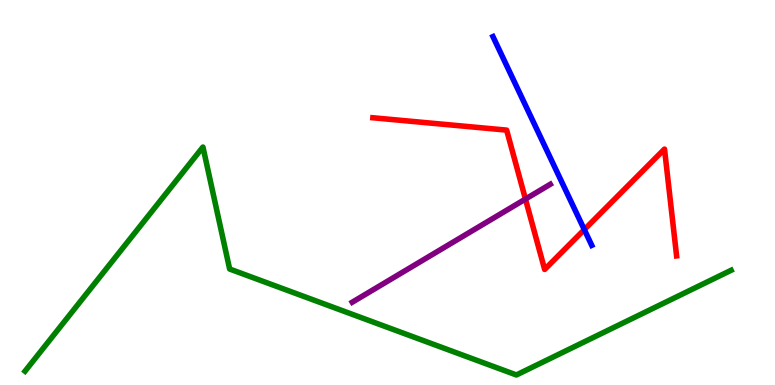[{'lines': ['blue', 'red'], 'intersections': [{'x': 7.54, 'y': 4.04}]}, {'lines': ['green', 'red'], 'intersections': []}, {'lines': ['purple', 'red'], 'intersections': [{'x': 6.78, 'y': 4.83}]}, {'lines': ['blue', 'green'], 'intersections': []}, {'lines': ['blue', 'purple'], 'intersections': []}, {'lines': ['green', 'purple'], 'intersections': []}]